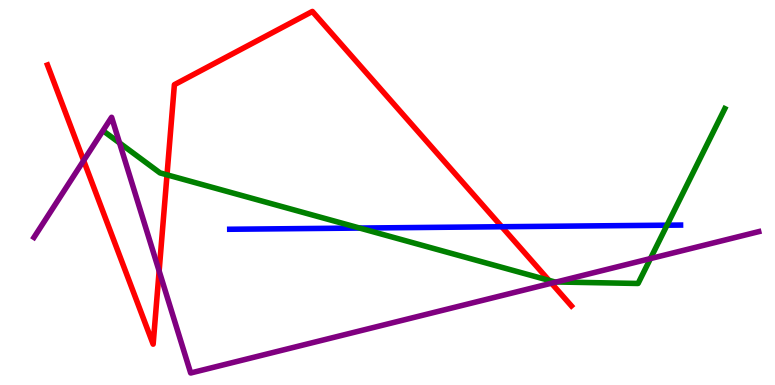[{'lines': ['blue', 'red'], 'intersections': [{'x': 6.47, 'y': 4.11}]}, {'lines': ['green', 'red'], 'intersections': [{'x': 2.15, 'y': 5.46}, {'x': 7.08, 'y': 2.72}]}, {'lines': ['purple', 'red'], 'intersections': [{'x': 1.08, 'y': 5.83}, {'x': 2.05, 'y': 2.96}, {'x': 7.12, 'y': 2.64}]}, {'lines': ['blue', 'green'], 'intersections': [{'x': 4.64, 'y': 4.08}, {'x': 8.61, 'y': 4.15}]}, {'lines': ['blue', 'purple'], 'intersections': []}, {'lines': ['green', 'purple'], 'intersections': [{'x': 1.54, 'y': 6.29}, {'x': 7.18, 'y': 2.68}, {'x': 8.39, 'y': 3.28}]}]